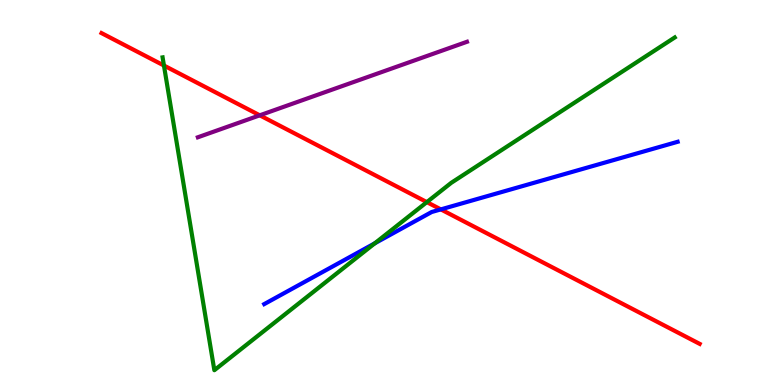[{'lines': ['blue', 'red'], 'intersections': [{'x': 5.69, 'y': 4.56}]}, {'lines': ['green', 'red'], 'intersections': [{'x': 2.12, 'y': 8.3}, {'x': 5.51, 'y': 4.75}]}, {'lines': ['purple', 'red'], 'intersections': [{'x': 3.35, 'y': 7.0}]}, {'lines': ['blue', 'green'], 'intersections': [{'x': 4.84, 'y': 3.68}]}, {'lines': ['blue', 'purple'], 'intersections': []}, {'lines': ['green', 'purple'], 'intersections': []}]